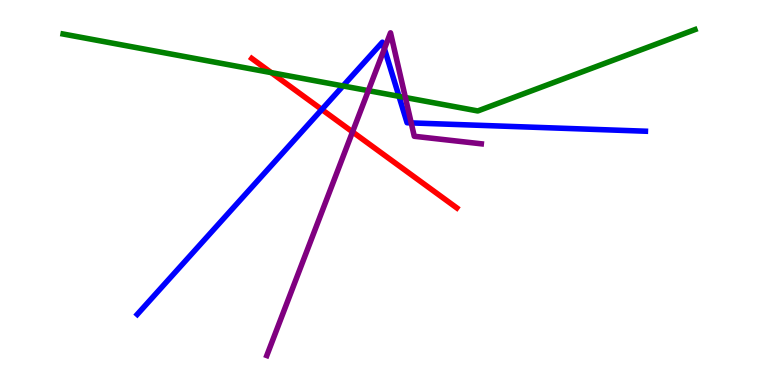[{'lines': ['blue', 'red'], 'intersections': [{'x': 4.15, 'y': 7.16}]}, {'lines': ['green', 'red'], 'intersections': [{'x': 3.5, 'y': 8.11}]}, {'lines': ['purple', 'red'], 'intersections': [{'x': 4.55, 'y': 6.57}]}, {'lines': ['blue', 'green'], 'intersections': [{'x': 4.43, 'y': 7.77}, {'x': 5.15, 'y': 7.5}]}, {'lines': ['blue', 'purple'], 'intersections': [{'x': 4.96, 'y': 8.73}, {'x': 5.31, 'y': 6.81}]}, {'lines': ['green', 'purple'], 'intersections': [{'x': 4.75, 'y': 7.65}, {'x': 5.23, 'y': 7.47}]}]